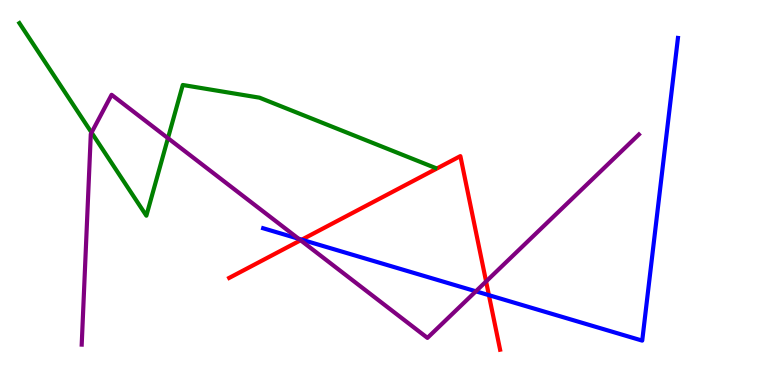[{'lines': ['blue', 'red'], 'intersections': [{'x': 3.89, 'y': 3.77}, {'x': 6.31, 'y': 2.33}]}, {'lines': ['green', 'red'], 'intersections': []}, {'lines': ['purple', 'red'], 'intersections': [{'x': 3.88, 'y': 3.76}, {'x': 6.27, 'y': 2.69}]}, {'lines': ['blue', 'green'], 'intersections': []}, {'lines': ['blue', 'purple'], 'intersections': [{'x': 3.85, 'y': 3.8}, {'x': 6.14, 'y': 2.43}]}, {'lines': ['green', 'purple'], 'intersections': [{'x': 1.18, 'y': 6.56}, {'x': 2.17, 'y': 6.41}]}]